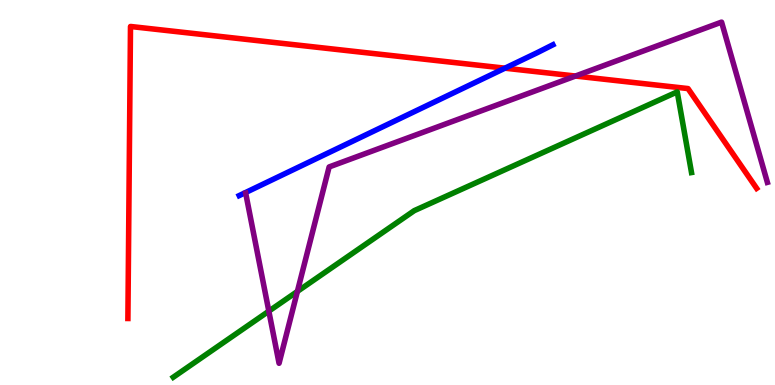[{'lines': ['blue', 'red'], 'intersections': [{'x': 6.52, 'y': 8.23}]}, {'lines': ['green', 'red'], 'intersections': []}, {'lines': ['purple', 'red'], 'intersections': [{'x': 7.43, 'y': 8.03}]}, {'lines': ['blue', 'green'], 'intersections': []}, {'lines': ['blue', 'purple'], 'intersections': []}, {'lines': ['green', 'purple'], 'intersections': [{'x': 3.47, 'y': 1.92}, {'x': 3.84, 'y': 2.43}]}]